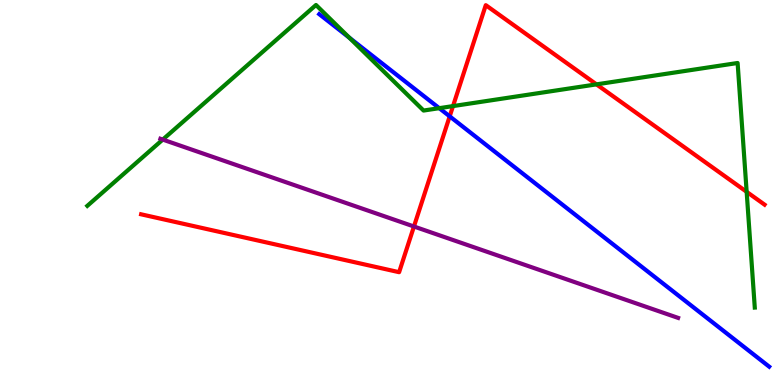[{'lines': ['blue', 'red'], 'intersections': [{'x': 5.8, 'y': 6.98}]}, {'lines': ['green', 'red'], 'intersections': [{'x': 5.85, 'y': 7.24}, {'x': 7.7, 'y': 7.81}, {'x': 9.63, 'y': 5.02}]}, {'lines': ['purple', 'red'], 'intersections': [{'x': 5.34, 'y': 4.12}]}, {'lines': ['blue', 'green'], 'intersections': [{'x': 4.51, 'y': 9.02}, {'x': 5.67, 'y': 7.19}]}, {'lines': ['blue', 'purple'], 'intersections': []}, {'lines': ['green', 'purple'], 'intersections': [{'x': 2.1, 'y': 6.37}]}]